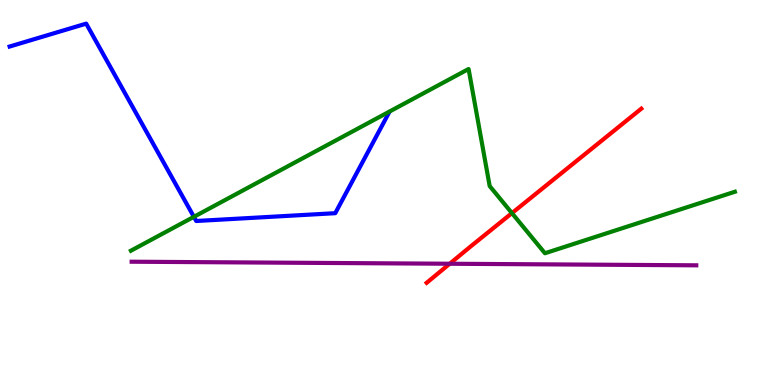[{'lines': ['blue', 'red'], 'intersections': []}, {'lines': ['green', 'red'], 'intersections': [{'x': 6.61, 'y': 4.46}]}, {'lines': ['purple', 'red'], 'intersections': [{'x': 5.8, 'y': 3.15}]}, {'lines': ['blue', 'green'], 'intersections': [{'x': 2.5, 'y': 4.37}]}, {'lines': ['blue', 'purple'], 'intersections': []}, {'lines': ['green', 'purple'], 'intersections': []}]